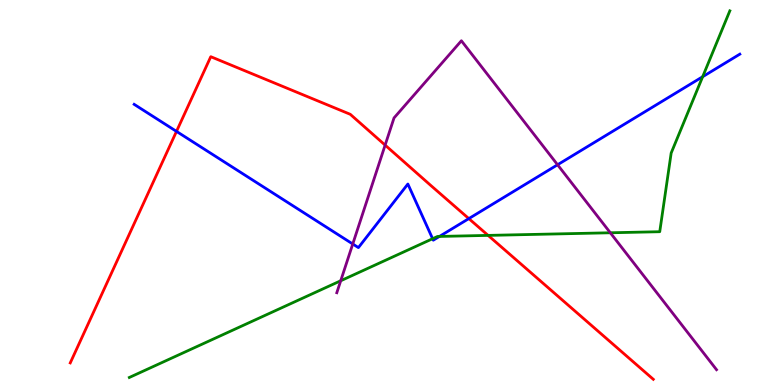[{'lines': ['blue', 'red'], 'intersections': [{'x': 2.28, 'y': 6.59}, {'x': 6.05, 'y': 4.32}]}, {'lines': ['green', 'red'], 'intersections': [{'x': 6.3, 'y': 3.89}]}, {'lines': ['purple', 'red'], 'intersections': [{'x': 4.97, 'y': 6.23}]}, {'lines': ['blue', 'green'], 'intersections': [{'x': 5.58, 'y': 3.8}, {'x': 5.67, 'y': 3.86}, {'x': 9.07, 'y': 8.01}]}, {'lines': ['blue', 'purple'], 'intersections': [{'x': 4.55, 'y': 3.66}, {'x': 7.19, 'y': 5.72}]}, {'lines': ['green', 'purple'], 'intersections': [{'x': 4.4, 'y': 2.71}, {'x': 7.88, 'y': 3.95}]}]